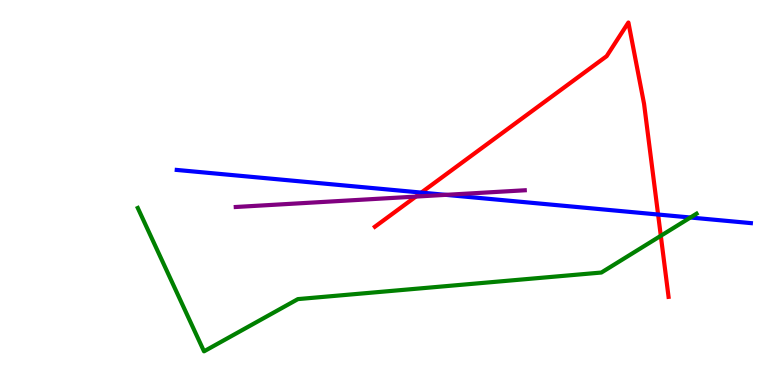[{'lines': ['blue', 'red'], 'intersections': [{'x': 5.44, 'y': 5.0}, {'x': 8.49, 'y': 4.43}]}, {'lines': ['green', 'red'], 'intersections': [{'x': 8.53, 'y': 3.88}]}, {'lines': ['purple', 'red'], 'intersections': [{'x': 5.37, 'y': 4.89}]}, {'lines': ['blue', 'green'], 'intersections': [{'x': 8.91, 'y': 4.35}]}, {'lines': ['blue', 'purple'], 'intersections': [{'x': 5.75, 'y': 4.94}]}, {'lines': ['green', 'purple'], 'intersections': []}]